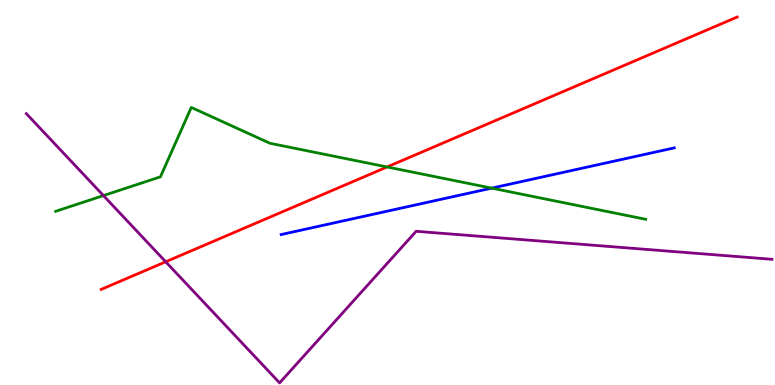[{'lines': ['blue', 'red'], 'intersections': []}, {'lines': ['green', 'red'], 'intersections': [{'x': 4.99, 'y': 5.66}]}, {'lines': ['purple', 'red'], 'intersections': [{'x': 2.14, 'y': 3.2}]}, {'lines': ['blue', 'green'], 'intersections': [{'x': 6.34, 'y': 5.11}]}, {'lines': ['blue', 'purple'], 'intersections': []}, {'lines': ['green', 'purple'], 'intersections': [{'x': 1.33, 'y': 4.92}]}]